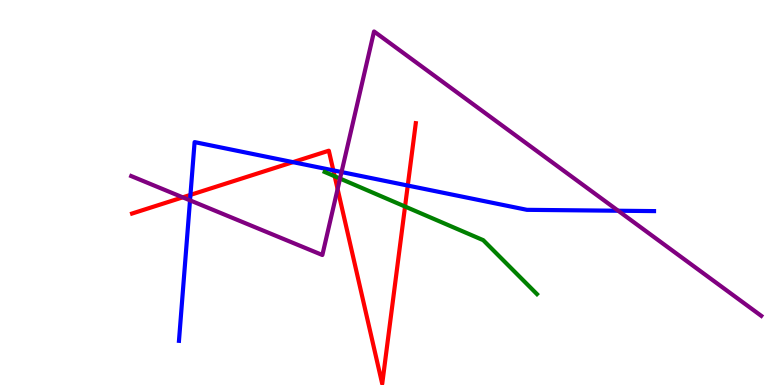[{'lines': ['blue', 'red'], 'intersections': [{'x': 2.46, 'y': 4.94}, {'x': 3.78, 'y': 5.79}, {'x': 4.3, 'y': 5.57}, {'x': 5.26, 'y': 5.18}]}, {'lines': ['green', 'red'], 'intersections': [{'x': 4.32, 'y': 5.42}, {'x': 5.23, 'y': 4.64}]}, {'lines': ['purple', 'red'], 'intersections': [{'x': 2.36, 'y': 4.87}, {'x': 4.36, 'y': 5.09}]}, {'lines': ['blue', 'green'], 'intersections': []}, {'lines': ['blue', 'purple'], 'intersections': [{'x': 2.45, 'y': 4.8}, {'x': 4.41, 'y': 5.53}, {'x': 7.98, 'y': 4.53}]}, {'lines': ['green', 'purple'], 'intersections': [{'x': 4.39, 'y': 5.36}]}]